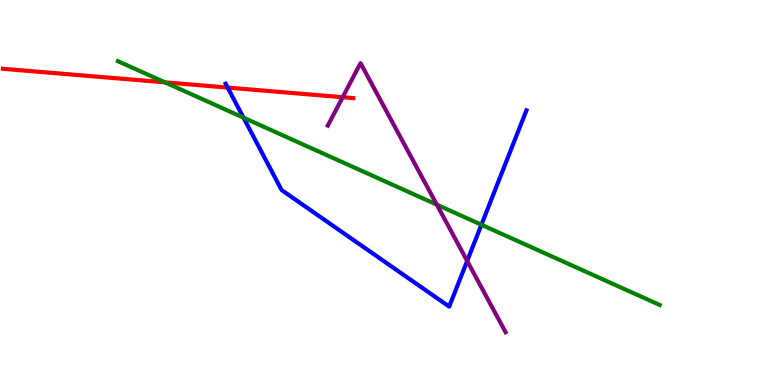[{'lines': ['blue', 'red'], 'intersections': [{'x': 2.94, 'y': 7.72}]}, {'lines': ['green', 'red'], 'intersections': [{'x': 2.13, 'y': 7.86}]}, {'lines': ['purple', 'red'], 'intersections': [{'x': 4.42, 'y': 7.47}]}, {'lines': ['blue', 'green'], 'intersections': [{'x': 3.14, 'y': 6.94}, {'x': 6.21, 'y': 4.16}]}, {'lines': ['blue', 'purple'], 'intersections': [{'x': 6.03, 'y': 3.22}]}, {'lines': ['green', 'purple'], 'intersections': [{'x': 5.64, 'y': 4.68}]}]